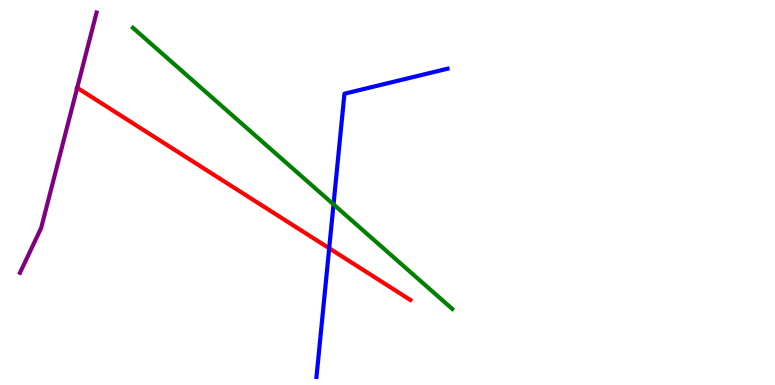[{'lines': ['blue', 'red'], 'intersections': [{'x': 4.25, 'y': 3.55}]}, {'lines': ['green', 'red'], 'intersections': []}, {'lines': ['purple', 'red'], 'intersections': [{'x': 0.996, 'y': 7.72}]}, {'lines': ['blue', 'green'], 'intersections': [{'x': 4.3, 'y': 4.69}]}, {'lines': ['blue', 'purple'], 'intersections': []}, {'lines': ['green', 'purple'], 'intersections': []}]